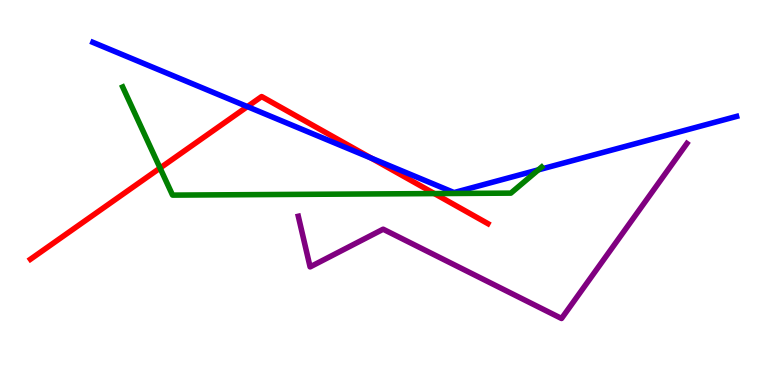[{'lines': ['blue', 'red'], 'intersections': [{'x': 3.19, 'y': 7.23}, {'x': 4.79, 'y': 5.89}]}, {'lines': ['green', 'red'], 'intersections': [{'x': 2.07, 'y': 5.64}, {'x': 5.61, 'y': 4.97}]}, {'lines': ['purple', 'red'], 'intersections': []}, {'lines': ['blue', 'green'], 'intersections': [{'x': 6.95, 'y': 5.59}]}, {'lines': ['blue', 'purple'], 'intersections': []}, {'lines': ['green', 'purple'], 'intersections': []}]